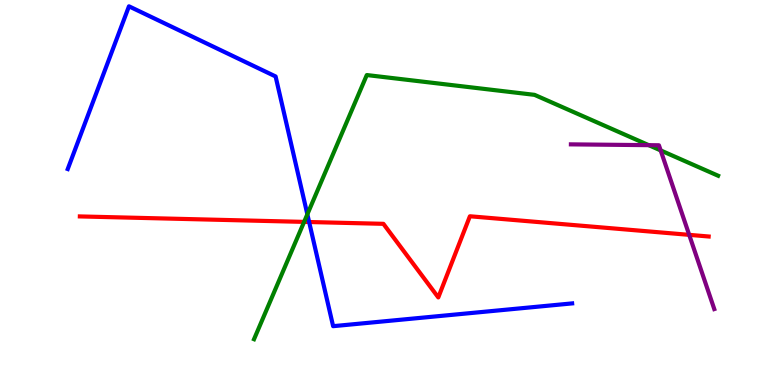[{'lines': ['blue', 'red'], 'intersections': [{'x': 3.99, 'y': 4.23}]}, {'lines': ['green', 'red'], 'intersections': [{'x': 3.92, 'y': 4.24}]}, {'lines': ['purple', 'red'], 'intersections': [{'x': 8.89, 'y': 3.9}]}, {'lines': ['blue', 'green'], 'intersections': [{'x': 3.97, 'y': 4.43}]}, {'lines': ['blue', 'purple'], 'intersections': []}, {'lines': ['green', 'purple'], 'intersections': [{'x': 8.37, 'y': 6.23}, {'x': 8.52, 'y': 6.09}]}]